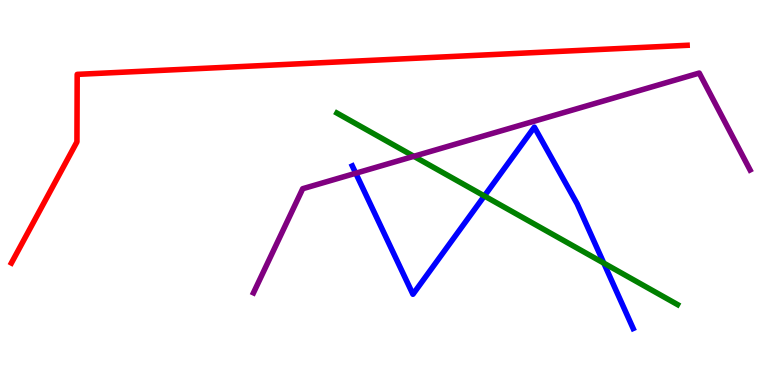[{'lines': ['blue', 'red'], 'intersections': []}, {'lines': ['green', 'red'], 'intersections': []}, {'lines': ['purple', 'red'], 'intersections': []}, {'lines': ['blue', 'green'], 'intersections': [{'x': 6.25, 'y': 4.91}, {'x': 7.79, 'y': 3.17}]}, {'lines': ['blue', 'purple'], 'intersections': [{'x': 4.59, 'y': 5.5}]}, {'lines': ['green', 'purple'], 'intersections': [{'x': 5.34, 'y': 5.94}]}]